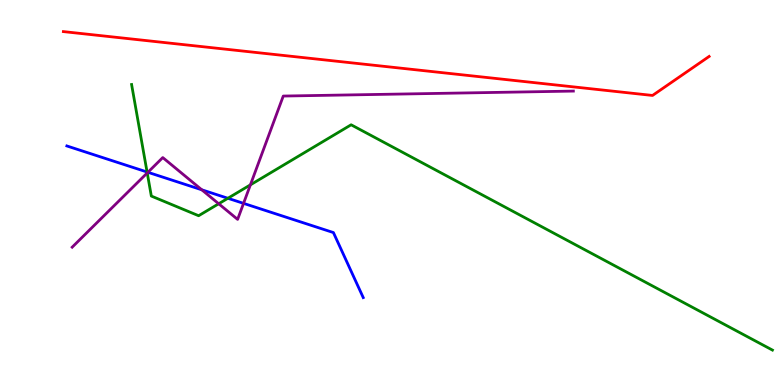[{'lines': ['blue', 'red'], 'intersections': []}, {'lines': ['green', 'red'], 'intersections': []}, {'lines': ['purple', 'red'], 'intersections': []}, {'lines': ['blue', 'green'], 'intersections': [{'x': 1.9, 'y': 5.53}, {'x': 2.94, 'y': 4.85}]}, {'lines': ['blue', 'purple'], 'intersections': [{'x': 1.91, 'y': 5.53}, {'x': 2.6, 'y': 5.07}, {'x': 3.14, 'y': 4.72}]}, {'lines': ['green', 'purple'], 'intersections': [{'x': 1.9, 'y': 5.51}, {'x': 2.82, 'y': 4.71}, {'x': 3.23, 'y': 5.2}]}]